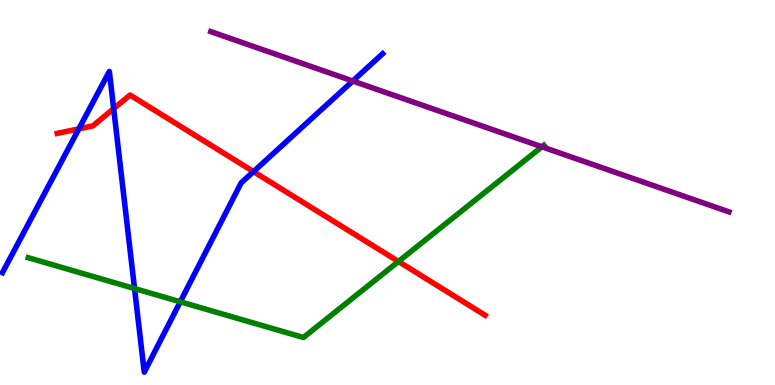[{'lines': ['blue', 'red'], 'intersections': [{'x': 1.02, 'y': 6.65}, {'x': 1.47, 'y': 7.18}, {'x': 3.27, 'y': 5.54}]}, {'lines': ['green', 'red'], 'intersections': [{'x': 5.14, 'y': 3.21}]}, {'lines': ['purple', 'red'], 'intersections': []}, {'lines': ['blue', 'green'], 'intersections': [{'x': 1.74, 'y': 2.51}, {'x': 2.33, 'y': 2.16}]}, {'lines': ['blue', 'purple'], 'intersections': [{'x': 4.55, 'y': 7.9}]}, {'lines': ['green', 'purple'], 'intersections': [{'x': 6.99, 'y': 6.19}]}]